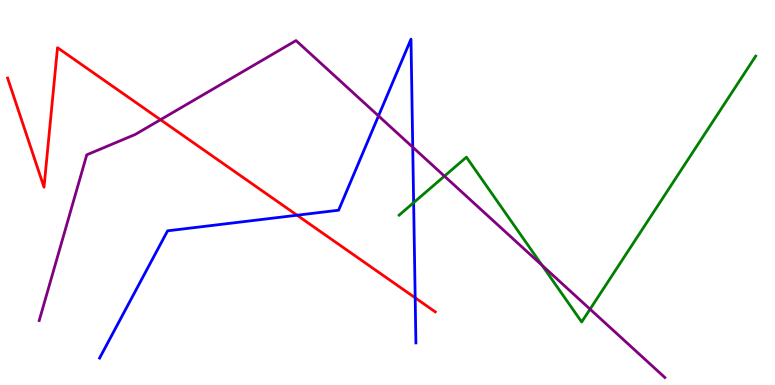[{'lines': ['blue', 'red'], 'intersections': [{'x': 3.83, 'y': 4.41}, {'x': 5.36, 'y': 2.26}]}, {'lines': ['green', 'red'], 'intersections': []}, {'lines': ['purple', 'red'], 'intersections': [{'x': 2.07, 'y': 6.89}]}, {'lines': ['blue', 'green'], 'intersections': [{'x': 5.34, 'y': 4.74}]}, {'lines': ['blue', 'purple'], 'intersections': [{'x': 4.88, 'y': 6.99}, {'x': 5.33, 'y': 6.18}]}, {'lines': ['green', 'purple'], 'intersections': [{'x': 5.73, 'y': 5.43}, {'x': 6.99, 'y': 3.11}, {'x': 7.61, 'y': 1.97}]}]